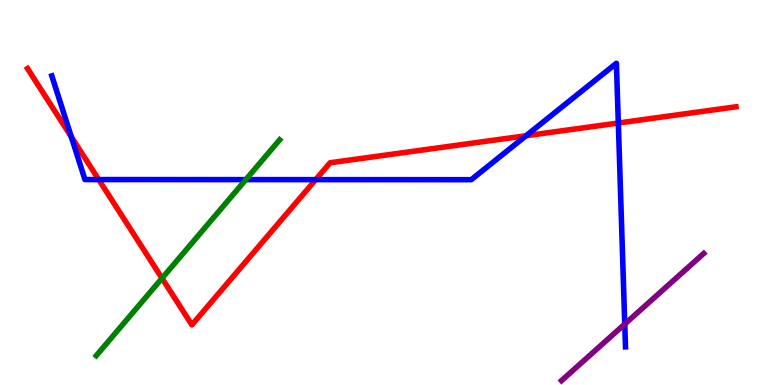[{'lines': ['blue', 'red'], 'intersections': [{'x': 0.92, 'y': 6.45}, {'x': 1.27, 'y': 5.34}, {'x': 4.07, 'y': 5.33}, {'x': 6.79, 'y': 6.47}, {'x': 7.98, 'y': 6.8}]}, {'lines': ['green', 'red'], 'intersections': [{'x': 2.09, 'y': 2.77}]}, {'lines': ['purple', 'red'], 'intersections': []}, {'lines': ['blue', 'green'], 'intersections': [{'x': 3.17, 'y': 5.33}]}, {'lines': ['blue', 'purple'], 'intersections': [{'x': 8.06, 'y': 1.58}]}, {'lines': ['green', 'purple'], 'intersections': []}]